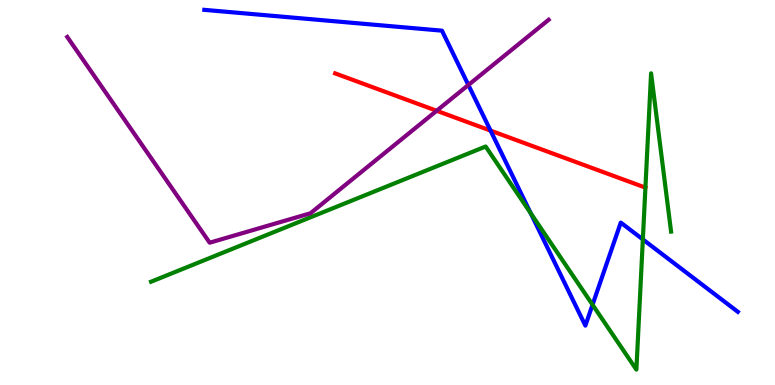[{'lines': ['blue', 'red'], 'intersections': [{'x': 6.33, 'y': 6.61}]}, {'lines': ['green', 'red'], 'intersections': []}, {'lines': ['purple', 'red'], 'intersections': [{'x': 5.63, 'y': 7.12}]}, {'lines': ['blue', 'green'], 'intersections': [{'x': 6.85, 'y': 4.46}, {'x': 7.65, 'y': 2.08}, {'x': 8.29, 'y': 3.78}]}, {'lines': ['blue', 'purple'], 'intersections': [{'x': 6.04, 'y': 7.79}]}, {'lines': ['green', 'purple'], 'intersections': []}]